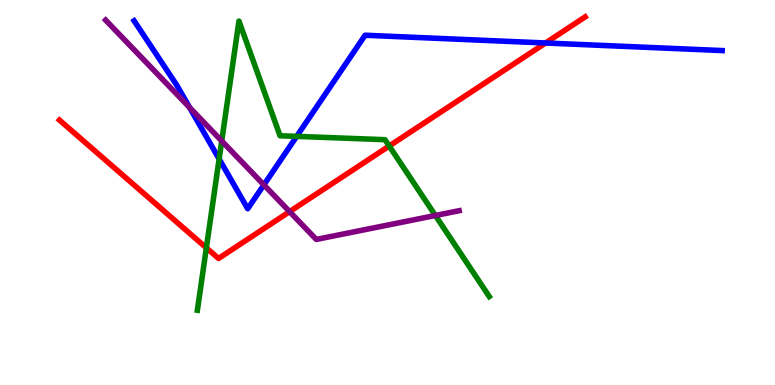[{'lines': ['blue', 'red'], 'intersections': [{'x': 7.04, 'y': 8.88}]}, {'lines': ['green', 'red'], 'intersections': [{'x': 2.66, 'y': 3.56}, {'x': 5.02, 'y': 6.21}]}, {'lines': ['purple', 'red'], 'intersections': [{'x': 3.74, 'y': 4.5}]}, {'lines': ['blue', 'green'], 'intersections': [{'x': 2.83, 'y': 5.87}, {'x': 3.83, 'y': 6.46}]}, {'lines': ['blue', 'purple'], 'intersections': [{'x': 2.45, 'y': 7.21}, {'x': 3.4, 'y': 5.2}]}, {'lines': ['green', 'purple'], 'intersections': [{'x': 2.86, 'y': 6.34}, {'x': 5.62, 'y': 4.4}]}]